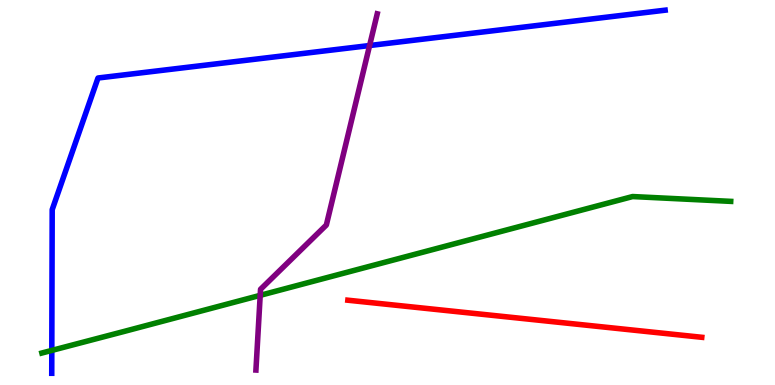[{'lines': ['blue', 'red'], 'intersections': []}, {'lines': ['green', 'red'], 'intersections': []}, {'lines': ['purple', 'red'], 'intersections': []}, {'lines': ['blue', 'green'], 'intersections': [{'x': 0.668, 'y': 0.898}]}, {'lines': ['blue', 'purple'], 'intersections': [{'x': 4.77, 'y': 8.82}]}, {'lines': ['green', 'purple'], 'intersections': [{'x': 3.36, 'y': 2.33}]}]